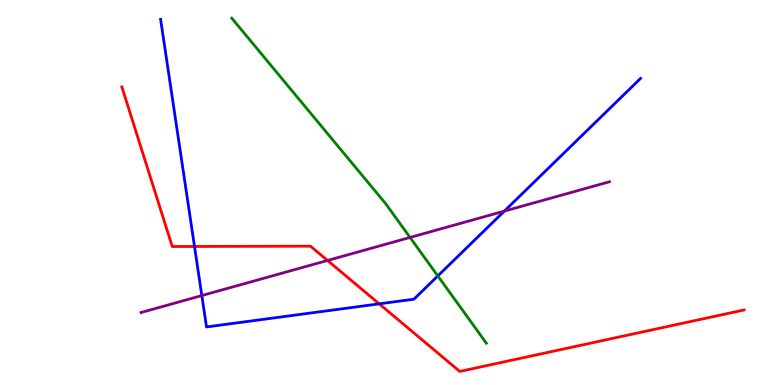[{'lines': ['blue', 'red'], 'intersections': [{'x': 2.51, 'y': 3.6}, {'x': 4.89, 'y': 2.11}]}, {'lines': ['green', 'red'], 'intersections': []}, {'lines': ['purple', 'red'], 'intersections': [{'x': 4.23, 'y': 3.23}]}, {'lines': ['blue', 'green'], 'intersections': [{'x': 5.65, 'y': 2.83}]}, {'lines': ['blue', 'purple'], 'intersections': [{'x': 2.6, 'y': 2.32}, {'x': 6.51, 'y': 4.52}]}, {'lines': ['green', 'purple'], 'intersections': [{'x': 5.29, 'y': 3.83}]}]